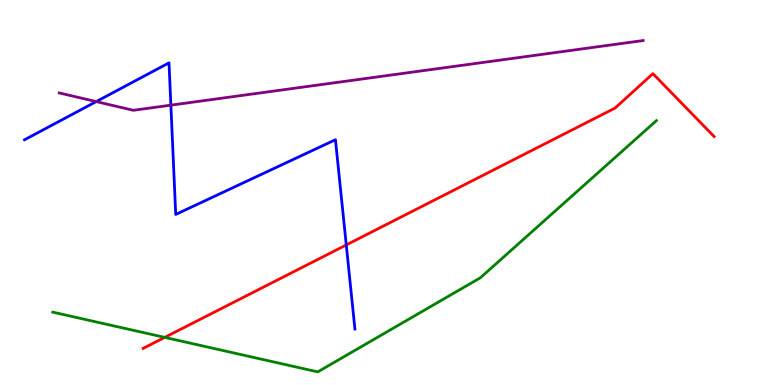[{'lines': ['blue', 'red'], 'intersections': [{'x': 4.47, 'y': 3.64}]}, {'lines': ['green', 'red'], 'intersections': [{'x': 2.13, 'y': 1.24}]}, {'lines': ['purple', 'red'], 'intersections': []}, {'lines': ['blue', 'green'], 'intersections': []}, {'lines': ['blue', 'purple'], 'intersections': [{'x': 1.24, 'y': 7.36}, {'x': 2.2, 'y': 7.27}]}, {'lines': ['green', 'purple'], 'intersections': []}]